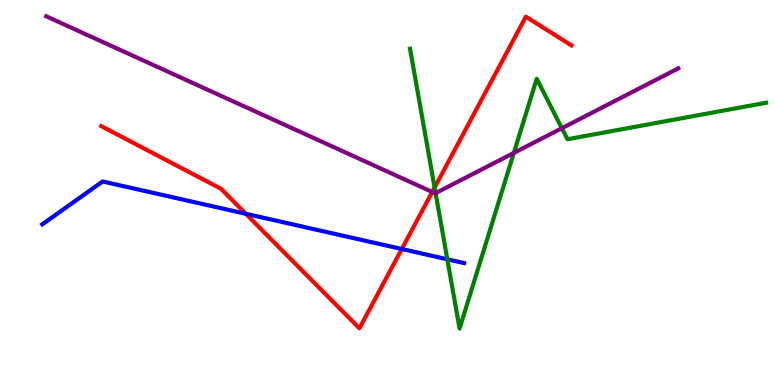[{'lines': ['blue', 'red'], 'intersections': [{'x': 3.17, 'y': 4.45}, {'x': 5.18, 'y': 3.53}]}, {'lines': ['green', 'red'], 'intersections': [{'x': 5.61, 'y': 5.13}]}, {'lines': ['purple', 'red'], 'intersections': [{'x': 5.58, 'y': 5.01}]}, {'lines': ['blue', 'green'], 'intersections': [{'x': 5.77, 'y': 3.27}]}, {'lines': ['blue', 'purple'], 'intersections': []}, {'lines': ['green', 'purple'], 'intersections': [{'x': 5.62, 'y': 4.98}, {'x': 6.63, 'y': 6.03}, {'x': 7.25, 'y': 6.67}]}]